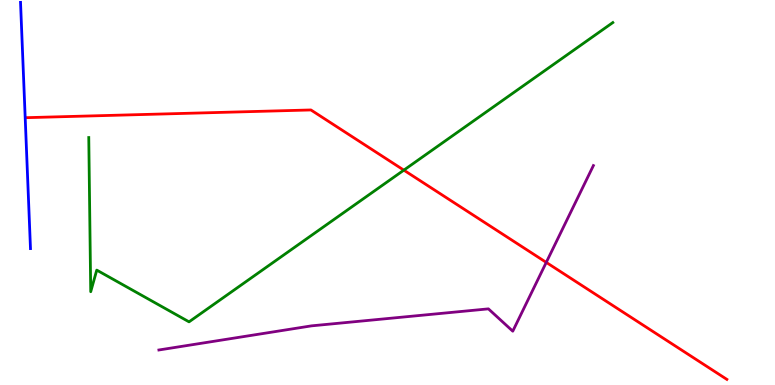[{'lines': ['blue', 'red'], 'intersections': []}, {'lines': ['green', 'red'], 'intersections': [{'x': 5.21, 'y': 5.58}]}, {'lines': ['purple', 'red'], 'intersections': [{'x': 7.05, 'y': 3.18}]}, {'lines': ['blue', 'green'], 'intersections': []}, {'lines': ['blue', 'purple'], 'intersections': []}, {'lines': ['green', 'purple'], 'intersections': []}]